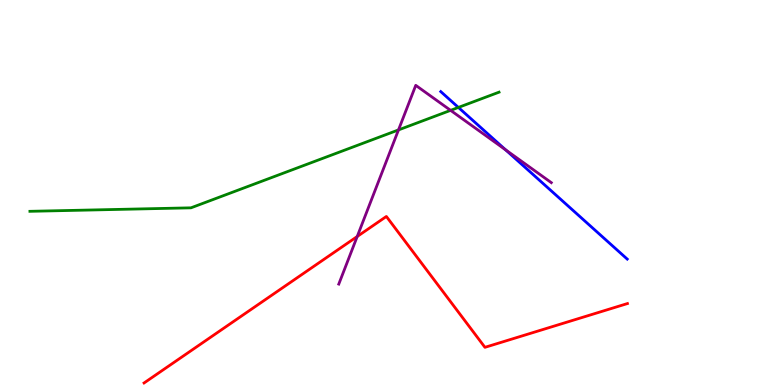[{'lines': ['blue', 'red'], 'intersections': []}, {'lines': ['green', 'red'], 'intersections': []}, {'lines': ['purple', 'red'], 'intersections': [{'x': 4.61, 'y': 3.86}]}, {'lines': ['blue', 'green'], 'intersections': [{'x': 5.91, 'y': 7.21}]}, {'lines': ['blue', 'purple'], 'intersections': [{'x': 6.52, 'y': 6.11}]}, {'lines': ['green', 'purple'], 'intersections': [{'x': 5.14, 'y': 6.63}, {'x': 5.81, 'y': 7.13}]}]